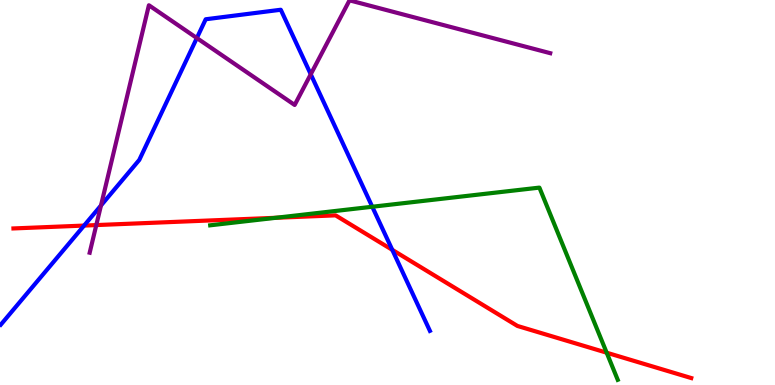[{'lines': ['blue', 'red'], 'intersections': [{'x': 1.09, 'y': 4.14}, {'x': 5.06, 'y': 3.51}]}, {'lines': ['green', 'red'], 'intersections': [{'x': 3.56, 'y': 4.34}, {'x': 7.83, 'y': 0.839}]}, {'lines': ['purple', 'red'], 'intersections': [{'x': 1.24, 'y': 4.15}]}, {'lines': ['blue', 'green'], 'intersections': [{'x': 4.8, 'y': 4.63}]}, {'lines': ['blue', 'purple'], 'intersections': [{'x': 1.3, 'y': 4.66}, {'x': 2.54, 'y': 9.01}, {'x': 4.01, 'y': 8.07}]}, {'lines': ['green', 'purple'], 'intersections': []}]